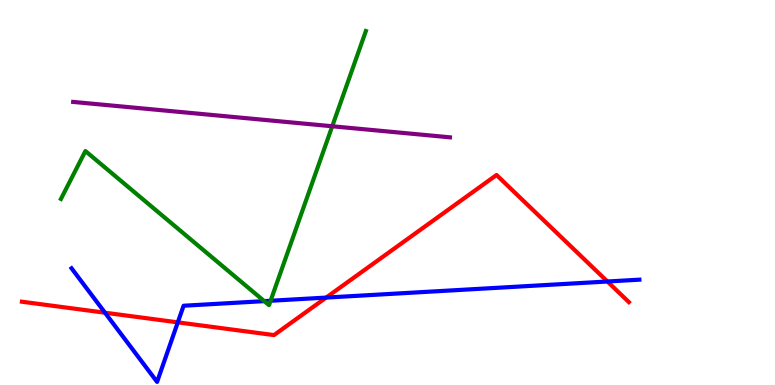[{'lines': ['blue', 'red'], 'intersections': [{'x': 1.35, 'y': 1.88}, {'x': 2.29, 'y': 1.63}, {'x': 4.21, 'y': 2.27}, {'x': 7.84, 'y': 2.69}]}, {'lines': ['green', 'red'], 'intersections': []}, {'lines': ['purple', 'red'], 'intersections': []}, {'lines': ['blue', 'green'], 'intersections': [{'x': 3.41, 'y': 2.18}, {'x': 3.49, 'y': 2.19}]}, {'lines': ['blue', 'purple'], 'intersections': []}, {'lines': ['green', 'purple'], 'intersections': [{'x': 4.29, 'y': 6.72}]}]